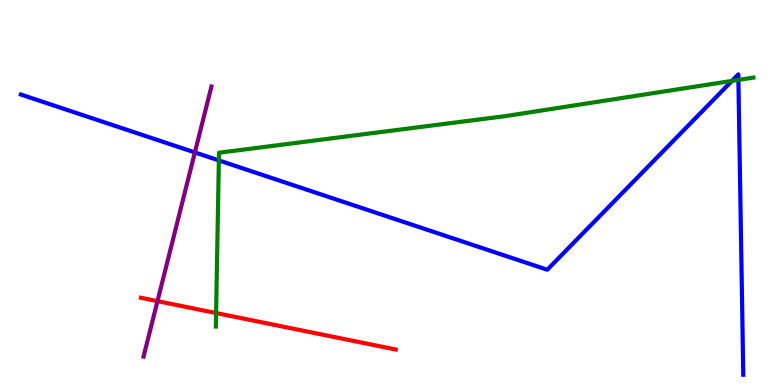[{'lines': ['blue', 'red'], 'intersections': []}, {'lines': ['green', 'red'], 'intersections': [{'x': 2.79, 'y': 1.87}]}, {'lines': ['purple', 'red'], 'intersections': [{'x': 2.03, 'y': 2.18}]}, {'lines': ['blue', 'green'], 'intersections': [{'x': 2.82, 'y': 5.83}, {'x': 9.44, 'y': 7.9}, {'x': 9.53, 'y': 7.92}]}, {'lines': ['blue', 'purple'], 'intersections': [{'x': 2.51, 'y': 6.04}]}, {'lines': ['green', 'purple'], 'intersections': []}]